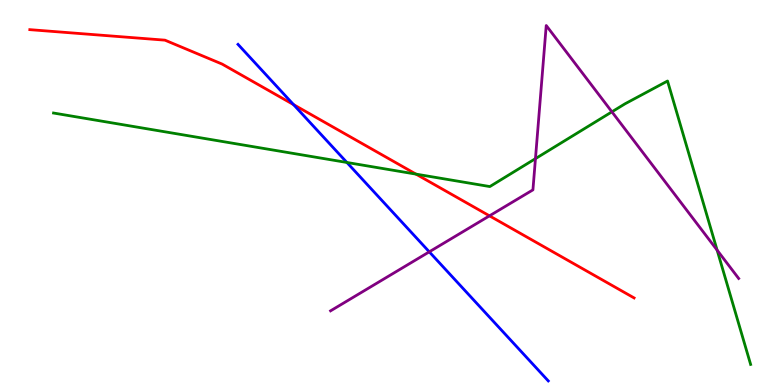[{'lines': ['blue', 'red'], 'intersections': [{'x': 3.79, 'y': 7.28}]}, {'lines': ['green', 'red'], 'intersections': [{'x': 5.37, 'y': 5.48}]}, {'lines': ['purple', 'red'], 'intersections': [{'x': 6.32, 'y': 4.39}]}, {'lines': ['blue', 'green'], 'intersections': [{'x': 4.48, 'y': 5.78}]}, {'lines': ['blue', 'purple'], 'intersections': [{'x': 5.54, 'y': 3.46}]}, {'lines': ['green', 'purple'], 'intersections': [{'x': 6.91, 'y': 5.88}, {'x': 7.9, 'y': 7.1}, {'x': 9.25, 'y': 3.5}]}]